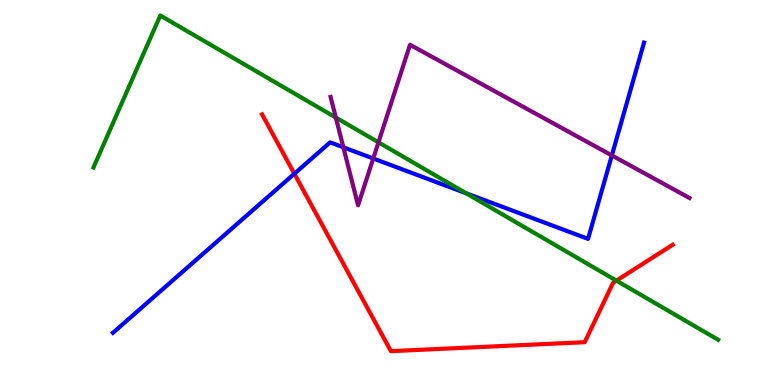[{'lines': ['blue', 'red'], 'intersections': [{'x': 3.8, 'y': 5.49}]}, {'lines': ['green', 'red'], 'intersections': [{'x': 7.95, 'y': 2.71}]}, {'lines': ['purple', 'red'], 'intersections': []}, {'lines': ['blue', 'green'], 'intersections': [{'x': 6.01, 'y': 4.98}]}, {'lines': ['blue', 'purple'], 'intersections': [{'x': 4.43, 'y': 6.17}, {'x': 4.82, 'y': 5.88}, {'x': 7.89, 'y': 5.96}]}, {'lines': ['green', 'purple'], 'intersections': [{'x': 4.33, 'y': 6.95}, {'x': 4.88, 'y': 6.3}]}]